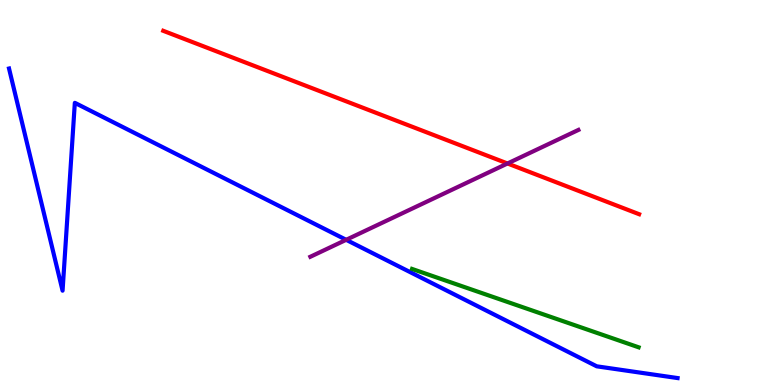[{'lines': ['blue', 'red'], 'intersections': []}, {'lines': ['green', 'red'], 'intersections': []}, {'lines': ['purple', 'red'], 'intersections': [{'x': 6.55, 'y': 5.75}]}, {'lines': ['blue', 'green'], 'intersections': []}, {'lines': ['blue', 'purple'], 'intersections': [{'x': 4.47, 'y': 3.77}]}, {'lines': ['green', 'purple'], 'intersections': []}]